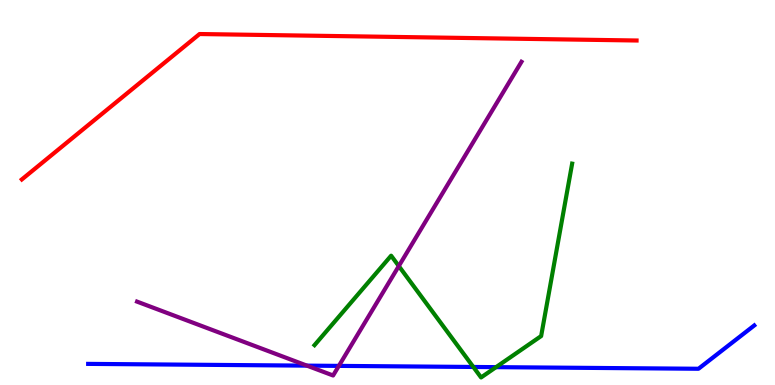[{'lines': ['blue', 'red'], 'intersections': []}, {'lines': ['green', 'red'], 'intersections': []}, {'lines': ['purple', 'red'], 'intersections': []}, {'lines': ['blue', 'green'], 'intersections': [{'x': 6.11, 'y': 0.468}, {'x': 6.4, 'y': 0.464}]}, {'lines': ['blue', 'purple'], 'intersections': [{'x': 3.96, 'y': 0.503}, {'x': 4.37, 'y': 0.496}]}, {'lines': ['green', 'purple'], 'intersections': [{'x': 5.15, 'y': 3.09}]}]